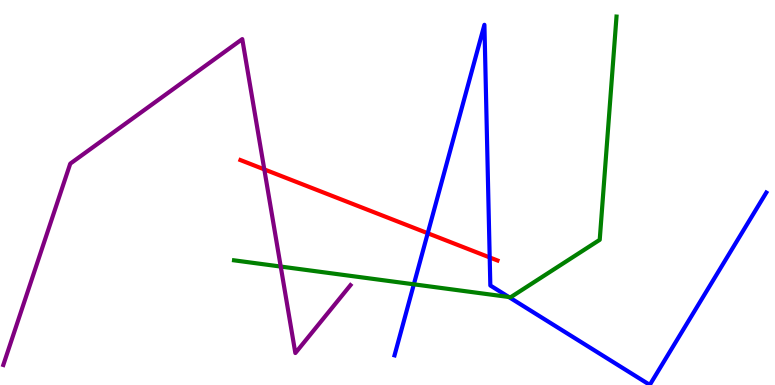[{'lines': ['blue', 'red'], 'intersections': [{'x': 5.52, 'y': 3.94}, {'x': 6.32, 'y': 3.31}]}, {'lines': ['green', 'red'], 'intersections': []}, {'lines': ['purple', 'red'], 'intersections': [{'x': 3.41, 'y': 5.6}]}, {'lines': ['blue', 'green'], 'intersections': [{'x': 5.34, 'y': 2.62}, {'x': 6.56, 'y': 2.29}]}, {'lines': ['blue', 'purple'], 'intersections': []}, {'lines': ['green', 'purple'], 'intersections': [{'x': 3.62, 'y': 3.08}]}]